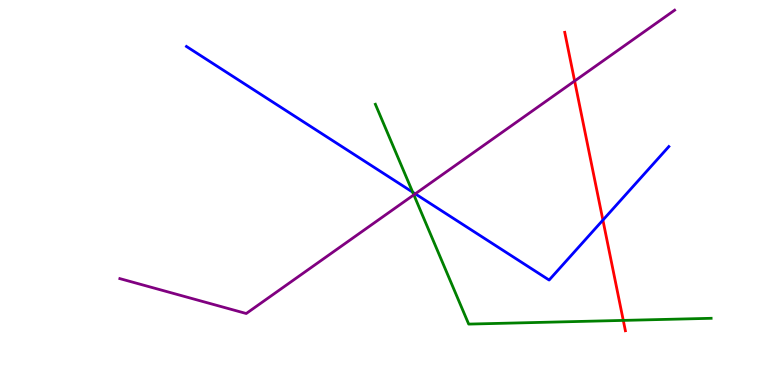[{'lines': ['blue', 'red'], 'intersections': [{'x': 7.78, 'y': 4.28}]}, {'lines': ['green', 'red'], 'intersections': [{'x': 8.04, 'y': 1.68}]}, {'lines': ['purple', 'red'], 'intersections': [{'x': 7.41, 'y': 7.9}]}, {'lines': ['blue', 'green'], 'intersections': [{'x': 5.33, 'y': 5.01}]}, {'lines': ['blue', 'purple'], 'intersections': [{'x': 5.36, 'y': 4.97}]}, {'lines': ['green', 'purple'], 'intersections': [{'x': 5.34, 'y': 4.94}]}]